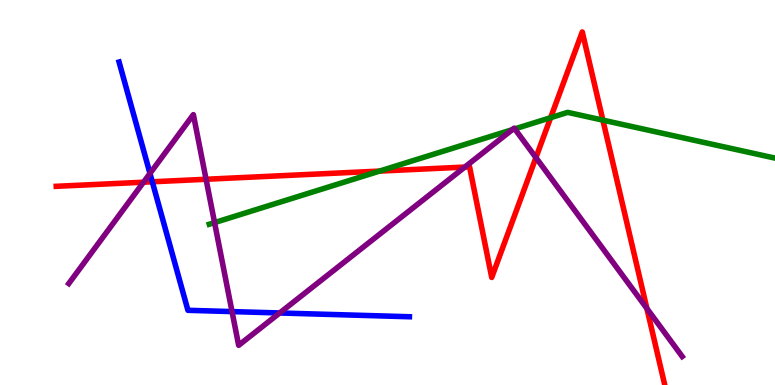[{'lines': ['blue', 'red'], 'intersections': [{'x': 1.97, 'y': 5.28}]}, {'lines': ['green', 'red'], 'intersections': [{'x': 4.9, 'y': 5.56}, {'x': 7.11, 'y': 6.94}, {'x': 7.78, 'y': 6.88}]}, {'lines': ['purple', 'red'], 'intersections': [{'x': 1.85, 'y': 5.27}, {'x': 2.66, 'y': 5.34}, {'x': 6.0, 'y': 5.66}, {'x': 6.92, 'y': 5.91}, {'x': 8.35, 'y': 1.99}]}, {'lines': ['blue', 'green'], 'intersections': []}, {'lines': ['blue', 'purple'], 'intersections': [{'x': 1.94, 'y': 5.49}, {'x': 2.99, 'y': 1.91}, {'x': 3.61, 'y': 1.87}]}, {'lines': ['green', 'purple'], 'intersections': [{'x': 2.77, 'y': 4.22}, {'x': 6.61, 'y': 6.63}, {'x': 6.64, 'y': 6.65}]}]